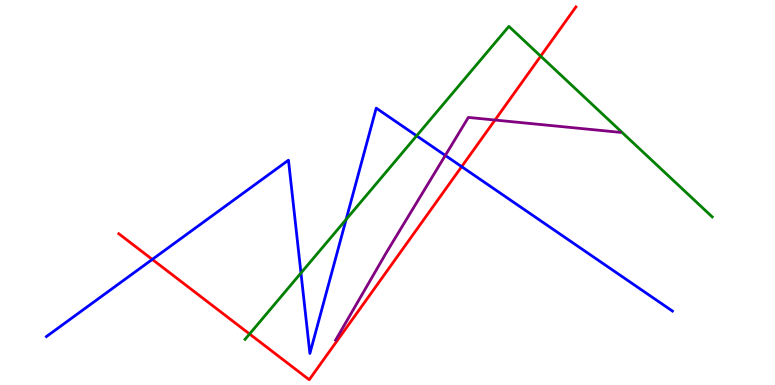[{'lines': ['blue', 'red'], 'intersections': [{'x': 1.96, 'y': 3.26}, {'x': 5.96, 'y': 5.67}]}, {'lines': ['green', 'red'], 'intersections': [{'x': 3.22, 'y': 1.33}, {'x': 6.98, 'y': 8.54}]}, {'lines': ['purple', 'red'], 'intersections': [{'x': 6.39, 'y': 6.88}]}, {'lines': ['blue', 'green'], 'intersections': [{'x': 3.88, 'y': 2.91}, {'x': 4.47, 'y': 4.3}, {'x': 5.38, 'y': 6.47}]}, {'lines': ['blue', 'purple'], 'intersections': [{'x': 5.75, 'y': 5.96}]}, {'lines': ['green', 'purple'], 'intersections': []}]